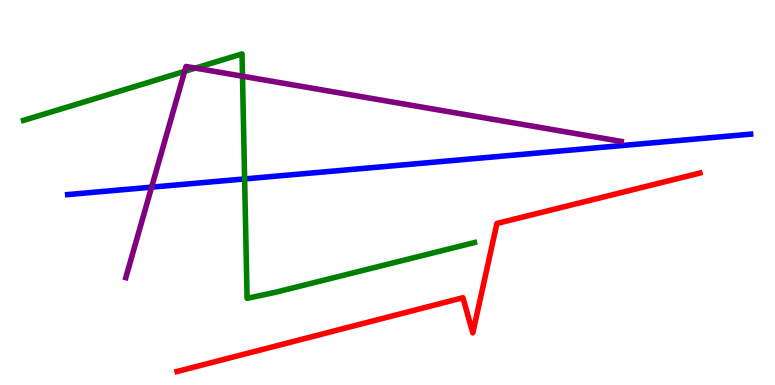[{'lines': ['blue', 'red'], 'intersections': []}, {'lines': ['green', 'red'], 'intersections': []}, {'lines': ['purple', 'red'], 'intersections': []}, {'lines': ['blue', 'green'], 'intersections': [{'x': 3.16, 'y': 5.35}]}, {'lines': ['blue', 'purple'], 'intersections': [{'x': 1.96, 'y': 5.14}]}, {'lines': ['green', 'purple'], 'intersections': [{'x': 2.38, 'y': 8.15}, {'x': 2.52, 'y': 8.23}, {'x': 3.13, 'y': 8.02}]}]